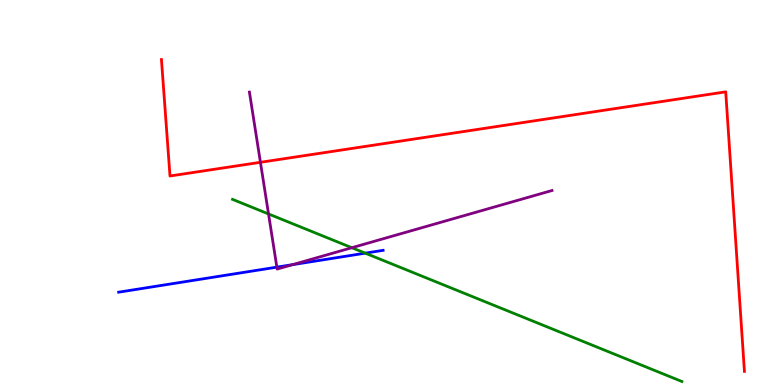[{'lines': ['blue', 'red'], 'intersections': []}, {'lines': ['green', 'red'], 'intersections': []}, {'lines': ['purple', 'red'], 'intersections': [{'x': 3.36, 'y': 5.78}]}, {'lines': ['blue', 'green'], 'intersections': [{'x': 4.71, 'y': 3.42}]}, {'lines': ['blue', 'purple'], 'intersections': [{'x': 3.57, 'y': 3.06}, {'x': 3.78, 'y': 3.13}]}, {'lines': ['green', 'purple'], 'intersections': [{'x': 3.46, 'y': 4.44}, {'x': 4.54, 'y': 3.57}]}]